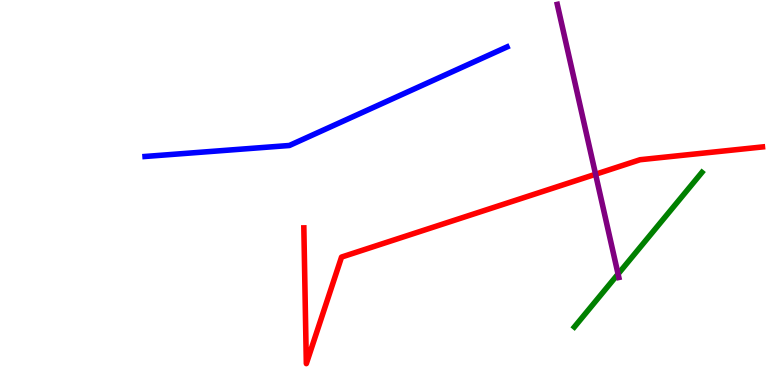[{'lines': ['blue', 'red'], 'intersections': []}, {'lines': ['green', 'red'], 'intersections': []}, {'lines': ['purple', 'red'], 'intersections': [{'x': 7.68, 'y': 5.47}]}, {'lines': ['blue', 'green'], 'intersections': []}, {'lines': ['blue', 'purple'], 'intersections': []}, {'lines': ['green', 'purple'], 'intersections': [{'x': 7.98, 'y': 2.88}]}]